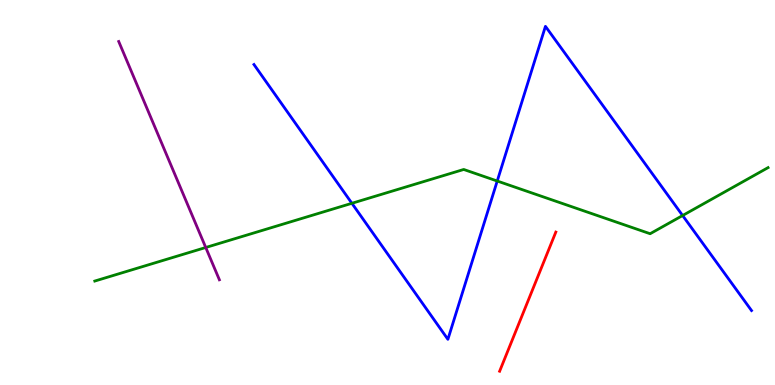[{'lines': ['blue', 'red'], 'intersections': []}, {'lines': ['green', 'red'], 'intersections': []}, {'lines': ['purple', 'red'], 'intersections': []}, {'lines': ['blue', 'green'], 'intersections': [{'x': 4.54, 'y': 4.72}, {'x': 6.42, 'y': 5.3}, {'x': 8.81, 'y': 4.4}]}, {'lines': ['blue', 'purple'], 'intersections': []}, {'lines': ['green', 'purple'], 'intersections': [{'x': 2.65, 'y': 3.57}]}]